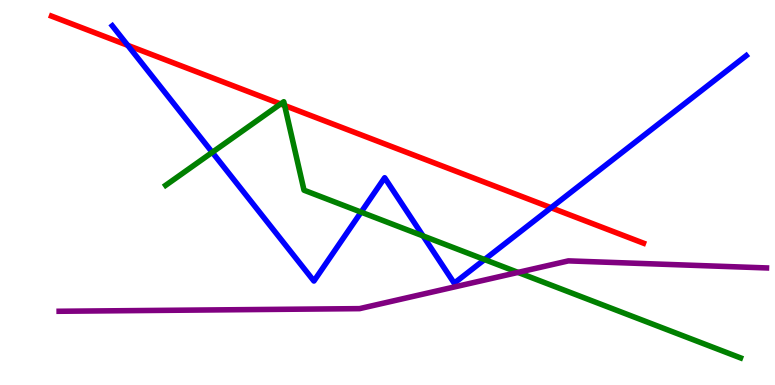[{'lines': ['blue', 'red'], 'intersections': [{'x': 1.65, 'y': 8.82}, {'x': 7.11, 'y': 4.6}]}, {'lines': ['green', 'red'], 'intersections': [{'x': 3.62, 'y': 7.3}, {'x': 3.67, 'y': 7.26}]}, {'lines': ['purple', 'red'], 'intersections': []}, {'lines': ['blue', 'green'], 'intersections': [{'x': 2.74, 'y': 6.04}, {'x': 4.66, 'y': 4.49}, {'x': 5.46, 'y': 3.87}, {'x': 6.25, 'y': 3.26}]}, {'lines': ['blue', 'purple'], 'intersections': []}, {'lines': ['green', 'purple'], 'intersections': [{'x': 6.68, 'y': 2.92}]}]